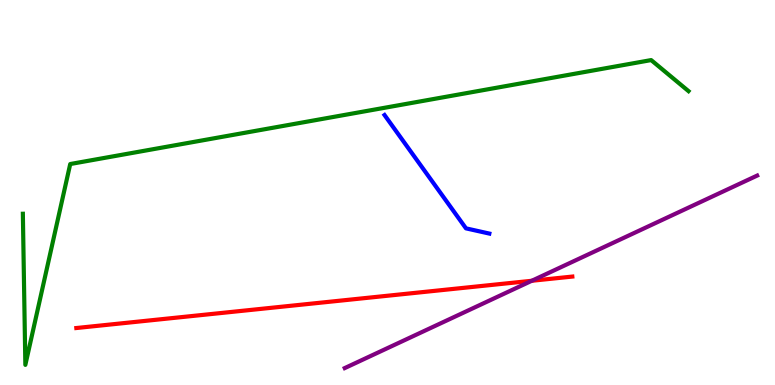[{'lines': ['blue', 'red'], 'intersections': []}, {'lines': ['green', 'red'], 'intersections': []}, {'lines': ['purple', 'red'], 'intersections': [{'x': 6.86, 'y': 2.71}]}, {'lines': ['blue', 'green'], 'intersections': []}, {'lines': ['blue', 'purple'], 'intersections': []}, {'lines': ['green', 'purple'], 'intersections': []}]